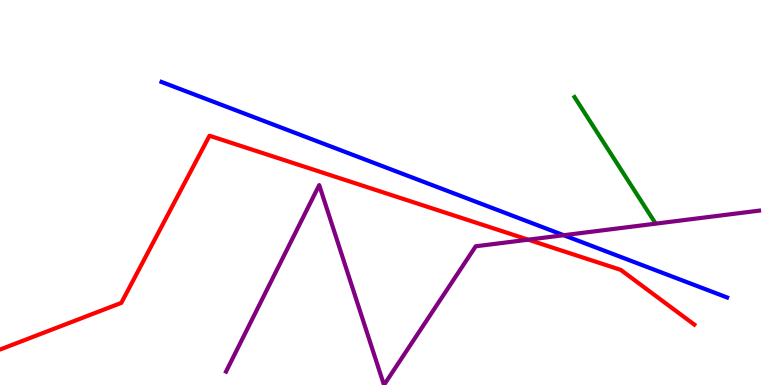[{'lines': ['blue', 'red'], 'intersections': []}, {'lines': ['green', 'red'], 'intersections': []}, {'lines': ['purple', 'red'], 'intersections': [{'x': 6.82, 'y': 3.77}]}, {'lines': ['blue', 'green'], 'intersections': []}, {'lines': ['blue', 'purple'], 'intersections': [{'x': 7.27, 'y': 3.89}]}, {'lines': ['green', 'purple'], 'intersections': []}]